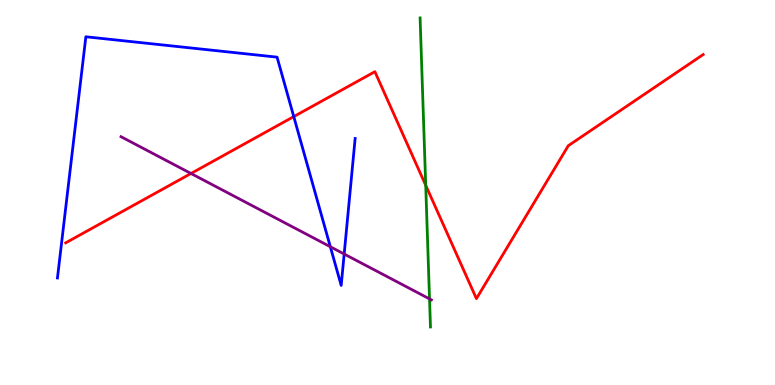[{'lines': ['blue', 'red'], 'intersections': [{'x': 3.79, 'y': 6.97}]}, {'lines': ['green', 'red'], 'intersections': [{'x': 5.49, 'y': 5.19}]}, {'lines': ['purple', 'red'], 'intersections': [{'x': 2.46, 'y': 5.49}]}, {'lines': ['blue', 'green'], 'intersections': []}, {'lines': ['blue', 'purple'], 'intersections': [{'x': 4.26, 'y': 3.59}, {'x': 4.44, 'y': 3.4}]}, {'lines': ['green', 'purple'], 'intersections': [{'x': 5.54, 'y': 2.24}]}]